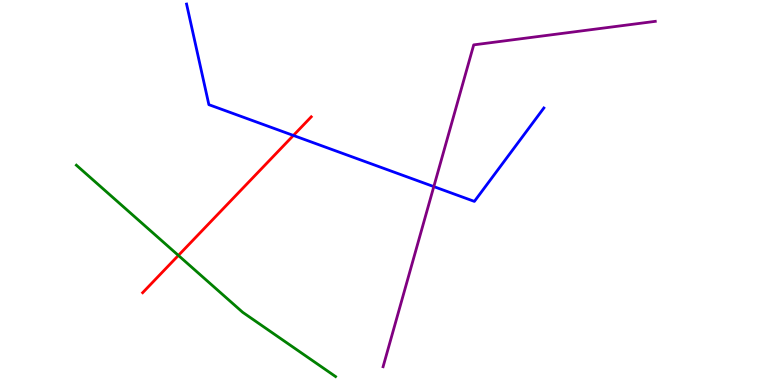[{'lines': ['blue', 'red'], 'intersections': [{'x': 3.79, 'y': 6.48}]}, {'lines': ['green', 'red'], 'intersections': [{'x': 2.3, 'y': 3.37}]}, {'lines': ['purple', 'red'], 'intersections': []}, {'lines': ['blue', 'green'], 'intersections': []}, {'lines': ['blue', 'purple'], 'intersections': [{'x': 5.6, 'y': 5.15}]}, {'lines': ['green', 'purple'], 'intersections': []}]